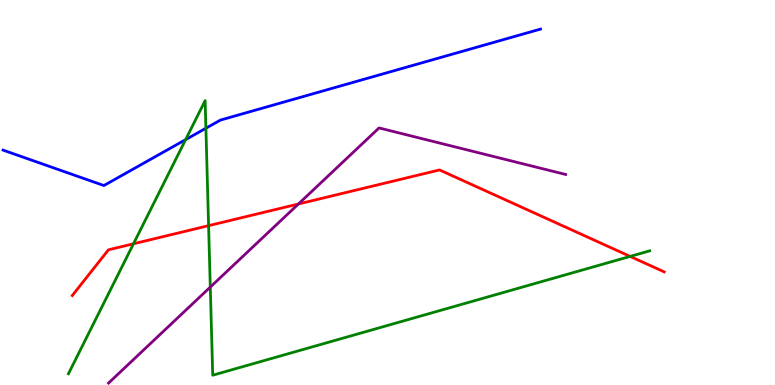[{'lines': ['blue', 'red'], 'intersections': []}, {'lines': ['green', 'red'], 'intersections': [{'x': 1.72, 'y': 3.67}, {'x': 2.69, 'y': 4.14}, {'x': 8.13, 'y': 3.34}]}, {'lines': ['purple', 'red'], 'intersections': [{'x': 3.85, 'y': 4.7}]}, {'lines': ['blue', 'green'], 'intersections': [{'x': 2.4, 'y': 6.37}, {'x': 2.66, 'y': 6.67}]}, {'lines': ['blue', 'purple'], 'intersections': []}, {'lines': ['green', 'purple'], 'intersections': [{'x': 2.71, 'y': 2.54}]}]